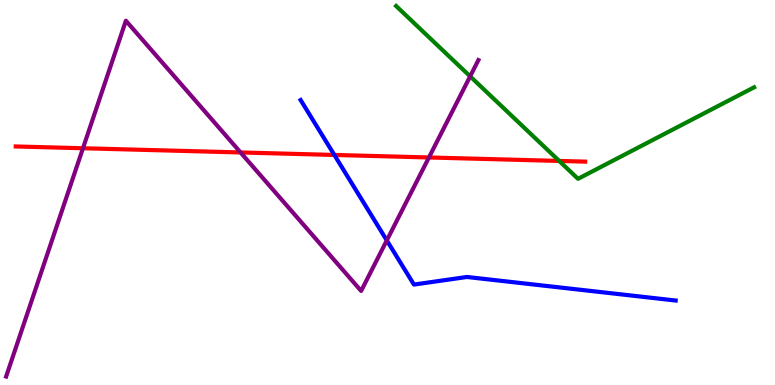[{'lines': ['blue', 'red'], 'intersections': [{'x': 4.31, 'y': 5.98}]}, {'lines': ['green', 'red'], 'intersections': [{'x': 7.22, 'y': 5.82}]}, {'lines': ['purple', 'red'], 'intersections': [{'x': 1.07, 'y': 6.15}, {'x': 3.1, 'y': 6.04}, {'x': 5.53, 'y': 5.91}]}, {'lines': ['blue', 'green'], 'intersections': []}, {'lines': ['blue', 'purple'], 'intersections': [{'x': 4.99, 'y': 3.76}]}, {'lines': ['green', 'purple'], 'intersections': [{'x': 6.07, 'y': 8.02}]}]